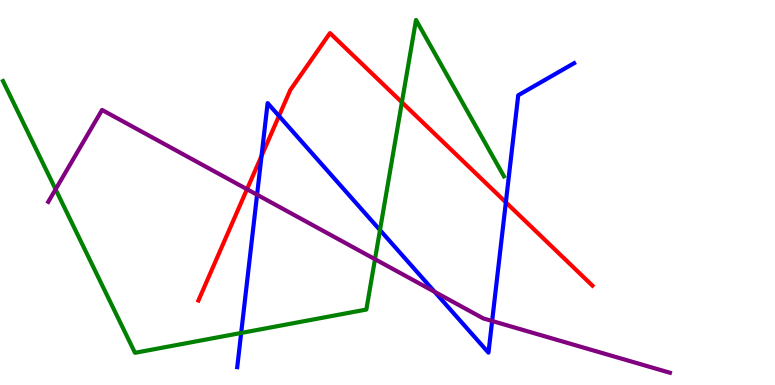[{'lines': ['blue', 'red'], 'intersections': [{'x': 3.37, 'y': 5.95}, {'x': 3.6, 'y': 6.99}, {'x': 6.53, 'y': 4.74}]}, {'lines': ['green', 'red'], 'intersections': [{'x': 5.19, 'y': 7.34}]}, {'lines': ['purple', 'red'], 'intersections': [{'x': 3.19, 'y': 5.09}]}, {'lines': ['blue', 'green'], 'intersections': [{'x': 3.11, 'y': 1.35}, {'x': 4.9, 'y': 4.02}]}, {'lines': ['blue', 'purple'], 'intersections': [{'x': 3.32, 'y': 4.94}, {'x': 5.61, 'y': 2.42}, {'x': 6.35, 'y': 1.66}]}, {'lines': ['green', 'purple'], 'intersections': [{'x': 0.717, 'y': 5.08}, {'x': 4.84, 'y': 3.27}]}]